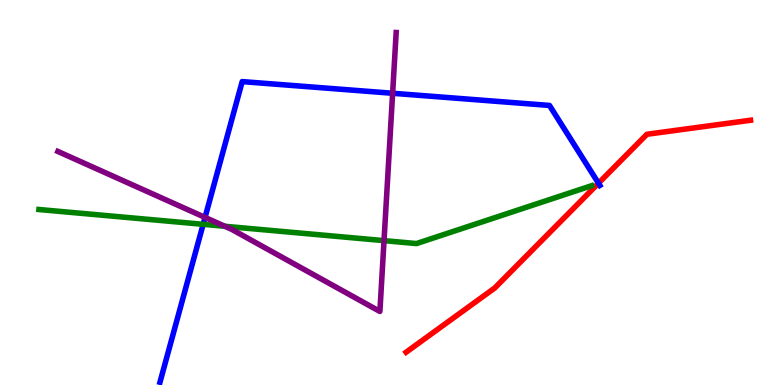[{'lines': ['blue', 'red'], 'intersections': [{'x': 7.72, 'y': 5.24}]}, {'lines': ['green', 'red'], 'intersections': []}, {'lines': ['purple', 'red'], 'intersections': []}, {'lines': ['blue', 'green'], 'intersections': [{'x': 2.62, 'y': 4.17}]}, {'lines': ['blue', 'purple'], 'intersections': [{'x': 2.65, 'y': 4.35}, {'x': 5.07, 'y': 7.58}]}, {'lines': ['green', 'purple'], 'intersections': [{'x': 2.9, 'y': 4.12}, {'x': 4.96, 'y': 3.75}]}]